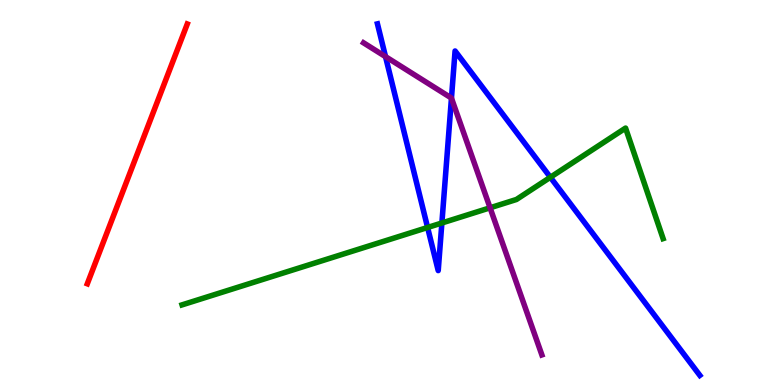[{'lines': ['blue', 'red'], 'intersections': []}, {'lines': ['green', 'red'], 'intersections': []}, {'lines': ['purple', 'red'], 'intersections': []}, {'lines': ['blue', 'green'], 'intersections': [{'x': 5.52, 'y': 4.09}, {'x': 5.7, 'y': 4.21}, {'x': 7.1, 'y': 5.4}]}, {'lines': ['blue', 'purple'], 'intersections': [{'x': 4.97, 'y': 8.53}, {'x': 5.83, 'y': 7.45}]}, {'lines': ['green', 'purple'], 'intersections': [{'x': 6.32, 'y': 4.6}]}]